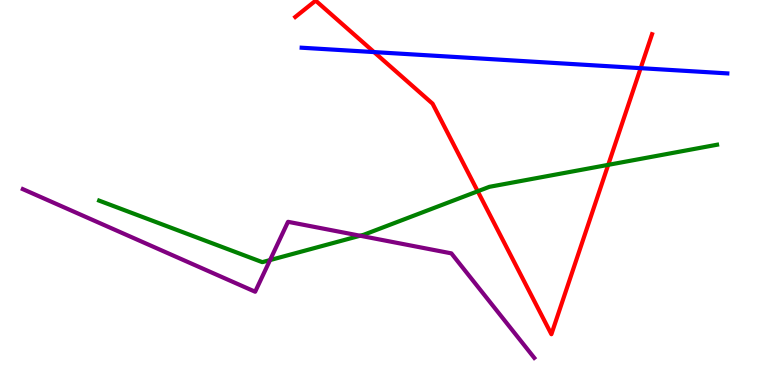[{'lines': ['blue', 'red'], 'intersections': [{'x': 4.83, 'y': 8.65}, {'x': 8.27, 'y': 8.23}]}, {'lines': ['green', 'red'], 'intersections': [{'x': 6.16, 'y': 5.03}, {'x': 7.85, 'y': 5.72}]}, {'lines': ['purple', 'red'], 'intersections': []}, {'lines': ['blue', 'green'], 'intersections': []}, {'lines': ['blue', 'purple'], 'intersections': []}, {'lines': ['green', 'purple'], 'intersections': [{'x': 3.48, 'y': 3.24}, {'x': 4.65, 'y': 3.88}]}]